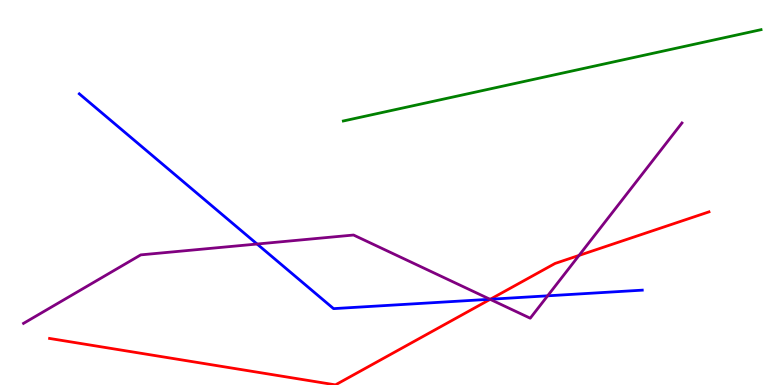[{'lines': ['blue', 'red'], 'intersections': [{'x': 6.33, 'y': 2.23}]}, {'lines': ['green', 'red'], 'intersections': []}, {'lines': ['purple', 'red'], 'intersections': [{'x': 6.32, 'y': 2.22}, {'x': 7.47, 'y': 3.37}]}, {'lines': ['blue', 'green'], 'intersections': []}, {'lines': ['blue', 'purple'], 'intersections': [{'x': 3.32, 'y': 3.66}, {'x': 6.32, 'y': 2.23}, {'x': 7.07, 'y': 2.32}]}, {'lines': ['green', 'purple'], 'intersections': []}]